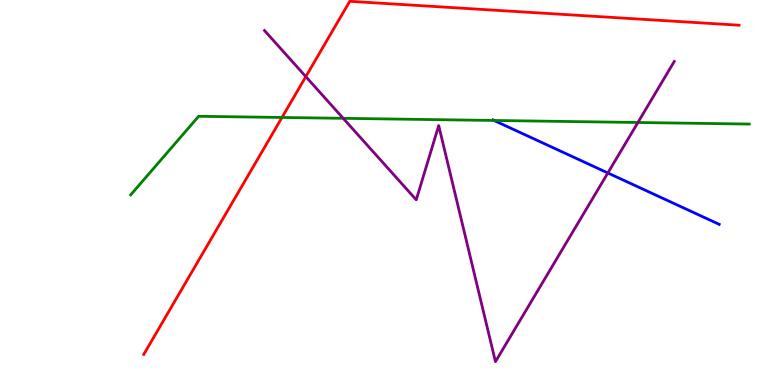[{'lines': ['blue', 'red'], 'intersections': []}, {'lines': ['green', 'red'], 'intersections': [{'x': 3.64, 'y': 6.95}]}, {'lines': ['purple', 'red'], 'intersections': [{'x': 3.95, 'y': 8.01}]}, {'lines': ['blue', 'green'], 'intersections': [{'x': 6.37, 'y': 6.87}]}, {'lines': ['blue', 'purple'], 'intersections': [{'x': 7.84, 'y': 5.51}]}, {'lines': ['green', 'purple'], 'intersections': [{'x': 4.43, 'y': 6.93}, {'x': 8.23, 'y': 6.82}]}]